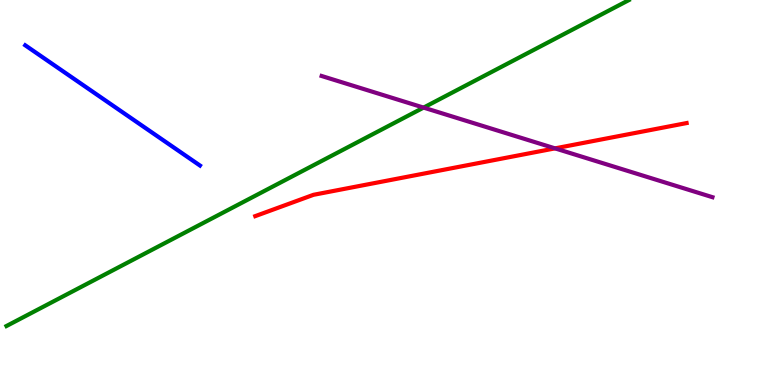[{'lines': ['blue', 'red'], 'intersections': []}, {'lines': ['green', 'red'], 'intersections': []}, {'lines': ['purple', 'red'], 'intersections': [{'x': 7.16, 'y': 6.15}]}, {'lines': ['blue', 'green'], 'intersections': []}, {'lines': ['blue', 'purple'], 'intersections': []}, {'lines': ['green', 'purple'], 'intersections': [{'x': 5.47, 'y': 7.21}]}]